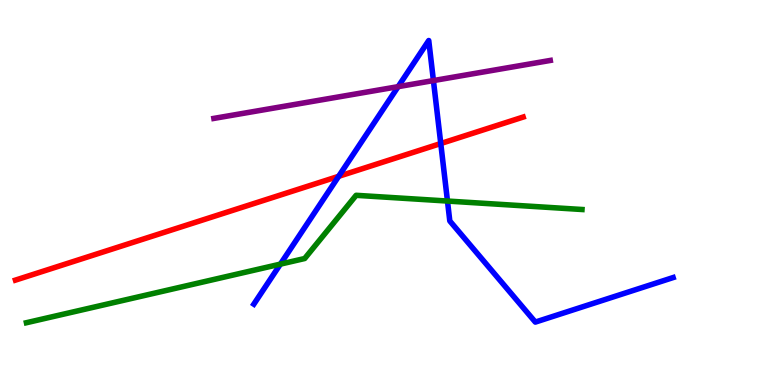[{'lines': ['blue', 'red'], 'intersections': [{'x': 4.37, 'y': 5.42}, {'x': 5.69, 'y': 6.27}]}, {'lines': ['green', 'red'], 'intersections': []}, {'lines': ['purple', 'red'], 'intersections': []}, {'lines': ['blue', 'green'], 'intersections': [{'x': 3.62, 'y': 3.14}, {'x': 5.77, 'y': 4.78}]}, {'lines': ['blue', 'purple'], 'intersections': [{'x': 5.14, 'y': 7.75}, {'x': 5.59, 'y': 7.91}]}, {'lines': ['green', 'purple'], 'intersections': []}]